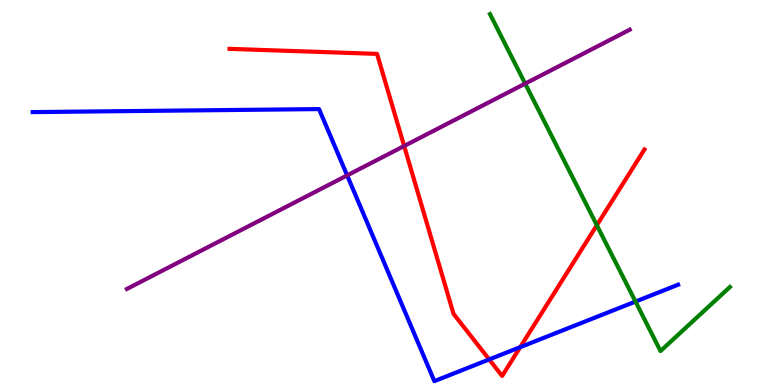[{'lines': ['blue', 'red'], 'intersections': [{'x': 6.31, 'y': 0.664}, {'x': 6.71, 'y': 0.983}]}, {'lines': ['green', 'red'], 'intersections': [{'x': 7.7, 'y': 4.15}]}, {'lines': ['purple', 'red'], 'intersections': [{'x': 5.21, 'y': 6.21}]}, {'lines': ['blue', 'green'], 'intersections': [{'x': 8.2, 'y': 2.17}]}, {'lines': ['blue', 'purple'], 'intersections': [{'x': 4.48, 'y': 5.44}]}, {'lines': ['green', 'purple'], 'intersections': [{'x': 6.78, 'y': 7.83}]}]